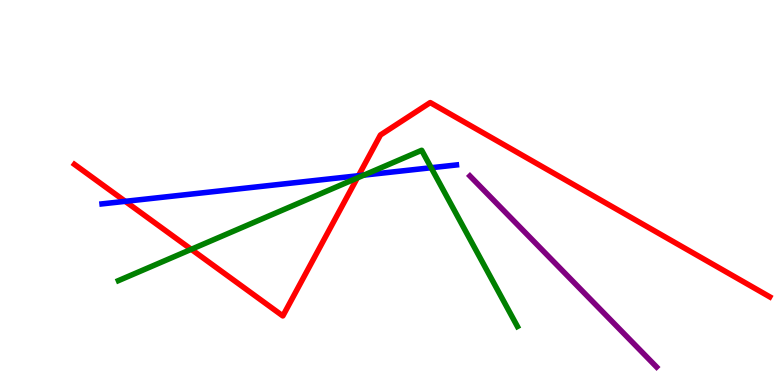[{'lines': ['blue', 'red'], 'intersections': [{'x': 1.62, 'y': 4.77}, {'x': 4.63, 'y': 5.44}]}, {'lines': ['green', 'red'], 'intersections': [{'x': 2.47, 'y': 3.52}, {'x': 4.61, 'y': 5.38}]}, {'lines': ['purple', 'red'], 'intersections': []}, {'lines': ['blue', 'green'], 'intersections': [{'x': 4.7, 'y': 5.45}, {'x': 5.56, 'y': 5.64}]}, {'lines': ['blue', 'purple'], 'intersections': []}, {'lines': ['green', 'purple'], 'intersections': []}]